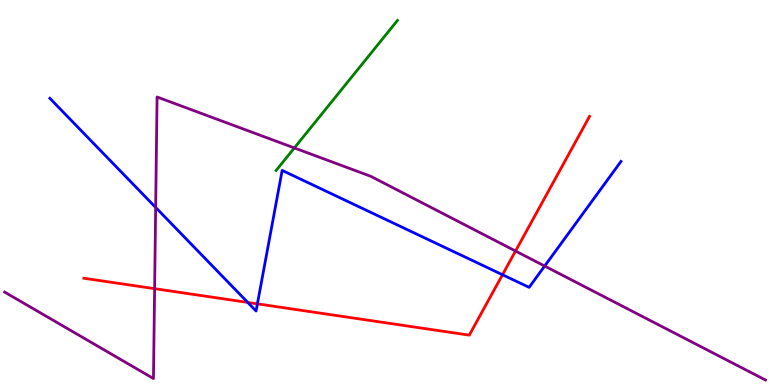[{'lines': ['blue', 'red'], 'intersections': [{'x': 3.2, 'y': 2.14}, {'x': 3.32, 'y': 2.11}, {'x': 6.48, 'y': 2.86}]}, {'lines': ['green', 'red'], 'intersections': []}, {'lines': ['purple', 'red'], 'intersections': [{'x': 1.99, 'y': 2.5}, {'x': 6.65, 'y': 3.48}]}, {'lines': ['blue', 'green'], 'intersections': []}, {'lines': ['blue', 'purple'], 'intersections': [{'x': 2.01, 'y': 4.61}, {'x': 7.03, 'y': 3.09}]}, {'lines': ['green', 'purple'], 'intersections': [{'x': 3.8, 'y': 6.16}]}]